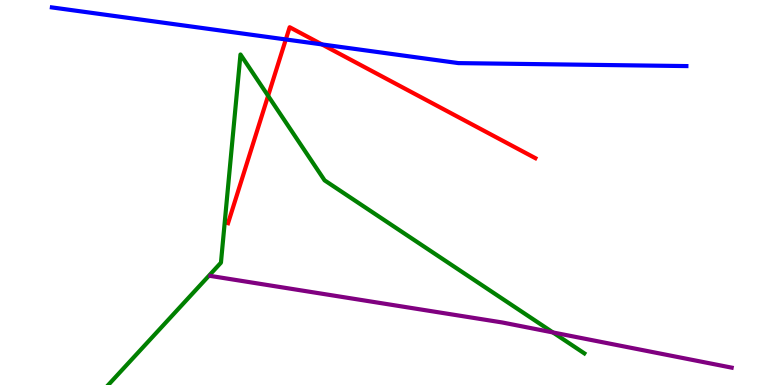[{'lines': ['blue', 'red'], 'intersections': [{'x': 3.69, 'y': 8.98}, {'x': 4.15, 'y': 8.85}]}, {'lines': ['green', 'red'], 'intersections': [{'x': 3.46, 'y': 7.51}]}, {'lines': ['purple', 'red'], 'intersections': []}, {'lines': ['blue', 'green'], 'intersections': []}, {'lines': ['blue', 'purple'], 'intersections': []}, {'lines': ['green', 'purple'], 'intersections': [{'x': 7.13, 'y': 1.36}]}]